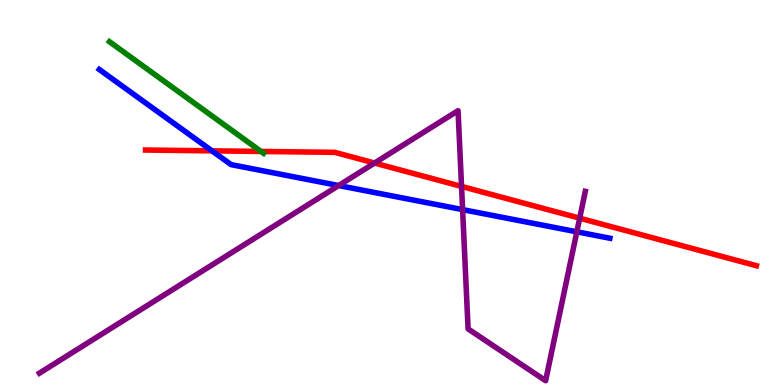[{'lines': ['blue', 'red'], 'intersections': [{'x': 2.74, 'y': 6.08}]}, {'lines': ['green', 'red'], 'intersections': [{'x': 3.37, 'y': 6.07}]}, {'lines': ['purple', 'red'], 'intersections': [{'x': 4.83, 'y': 5.77}, {'x': 5.96, 'y': 5.16}, {'x': 7.48, 'y': 4.33}]}, {'lines': ['blue', 'green'], 'intersections': []}, {'lines': ['blue', 'purple'], 'intersections': [{'x': 4.37, 'y': 5.18}, {'x': 5.97, 'y': 4.56}, {'x': 7.44, 'y': 3.98}]}, {'lines': ['green', 'purple'], 'intersections': []}]